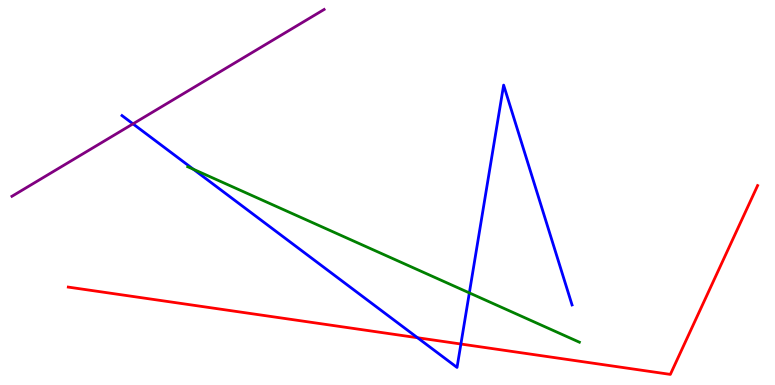[{'lines': ['blue', 'red'], 'intersections': [{'x': 5.39, 'y': 1.23}, {'x': 5.95, 'y': 1.06}]}, {'lines': ['green', 'red'], 'intersections': []}, {'lines': ['purple', 'red'], 'intersections': []}, {'lines': ['blue', 'green'], 'intersections': [{'x': 2.5, 'y': 5.6}, {'x': 6.06, 'y': 2.39}]}, {'lines': ['blue', 'purple'], 'intersections': [{'x': 1.72, 'y': 6.78}]}, {'lines': ['green', 'purple'], 'intersections': []}]